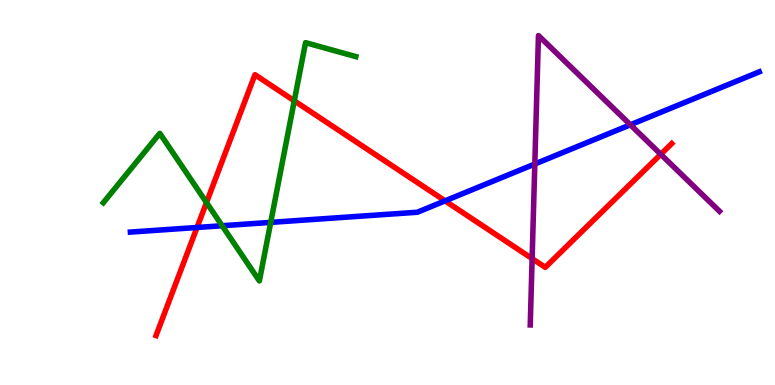[{'lines': ['blue', 'red'], 'intersections': [{'x': 2.54, 'y': 4.09}, {'x': 5.74, 'y': 4.78}]}, {'lines': ['green', 'red'], 'intersections': [{'x': 2.66, 'y': 4.74}, {'x': 3.8, 'y': 7.38}]}, {'lines': ['purple', 'red'], 'intersections': [{'x': 6.87, 'y': 3.28}, {'x': 8.53, 'y': 5.99}]}, {'lines': ['blue', 'green'], 'intersections': [{'x': 2.87, 'y': 4.14}, {'x': 3.49, 'y': 4.22}]}, {'lines': ['blue', 'purple'], 'intersections': [{'x': 6.9, 'y': 5.74}, {'x': 8.13, 'y': 6.76}]}, {'lines': ['green', 'purple'], 'intersections': []}]